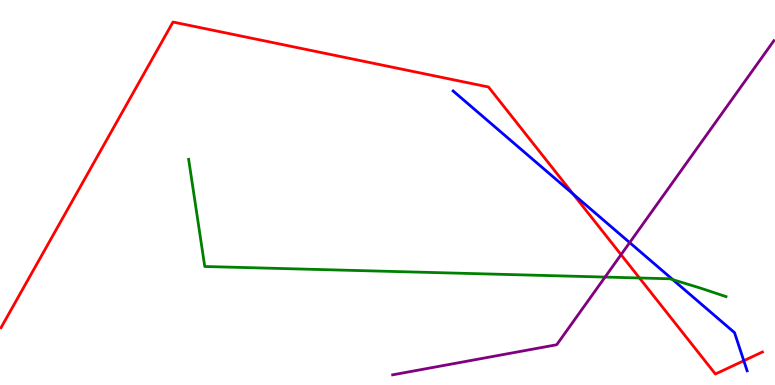[{'lines': ['blue', 'red'], 'intersections': [{'x': 7.39, 'y': 4.96}, {'x': 9.6, 'y': 0.631}]}, {'lines': ['green', 'red'], 'intersections': [{'x': 8.25, 'y': 2.78}]}, {'lines': ['purple', 'red'], 'intersections': [{'x': 8.01, 'y': 3.39}]}, {'lines': ['blue', 'green'], 'intersections': [{'x': 8.68, 'y': 2.74}]}, {'lines': ['blue', 'purple'], 'intersections': [{'x': 8.12, 'y': 3.7}]}, {'lines': ['green', 'purple'], 'intersections': [{'x': 7.81, 'y': 2.8}]}]